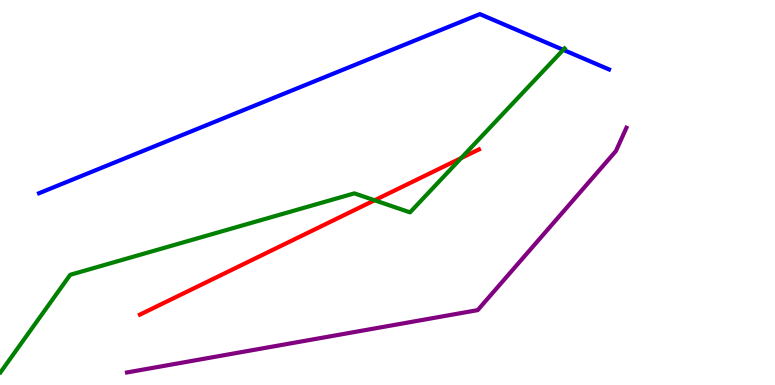[{'lines': ['blue', 'red'], 'intersections': []}, {'lines': ['green', 'red'], 'intersections': [{'x': 4.83, 'y': 4.8}, {'x': 5.95, 'y': 5.89}]}, {'lines': ['purple', 'red'], 'intersections': []}, {'lines': ['blue', 'green'], 'intersections': [{'x': 7.27, 'y': 8.71}]}, {'lines': ['blue', 'purple'], 'intersections': []}, {'lines': ['green', 'purple'], 'intersections': []}]